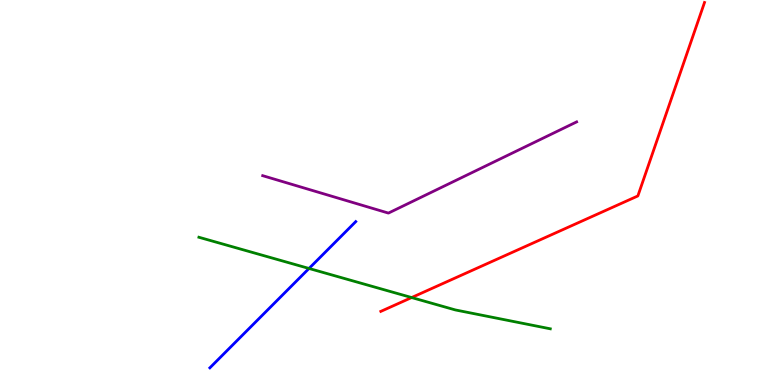[{'lines': ['blue', 'red'], 'intersections': []}, {'lines': ['green', 'red'], 'intersections': [{'x': 5.31, 'y': 2.27}]}, {'lines': ['purple', 'red'], 'intersections': []}, {'lines': ['blue', 'green'], 'intersections': [{'x': 3.99, 'y': 3.03}]}, {'lines': ['blue', 'purple'], 'intersections': []}, {'lines': ['green', 'purple'], 'intersections': []}]